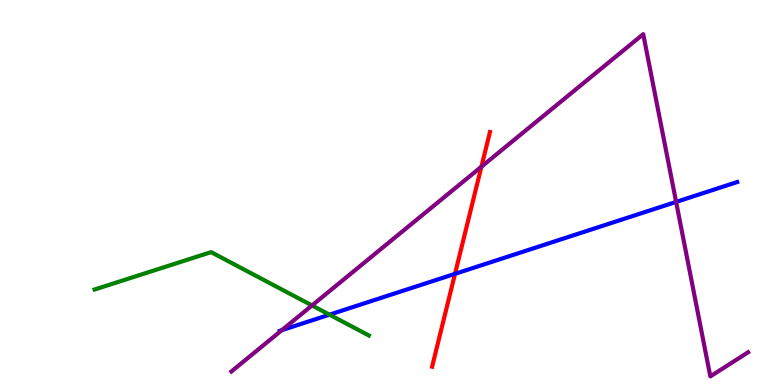[{'lines': ['blue', 'red'], 'intersections': [{'x': 5.87, 'y': 2.89}]}, {'lines': ['green', 'red'], 'intersections': []}, {'lines': ['purple', 'red'], 'intersections': [{'x': 6.21, 'y': 5.67}]}, {'lines': ['blue', 'green'], 'intersections': [{'x': 4.25, 'y': 1.83}]}, {'lines': ['blue', 'purple'], 'intersections': [{'x': 3.64, 'y': 1.42}, {'x': 8.72, 'y': 4.76}]}, {'lines': ['green', 'purple'], 'intersections': [{'x': 4.03, 'y': 2.07}]}]